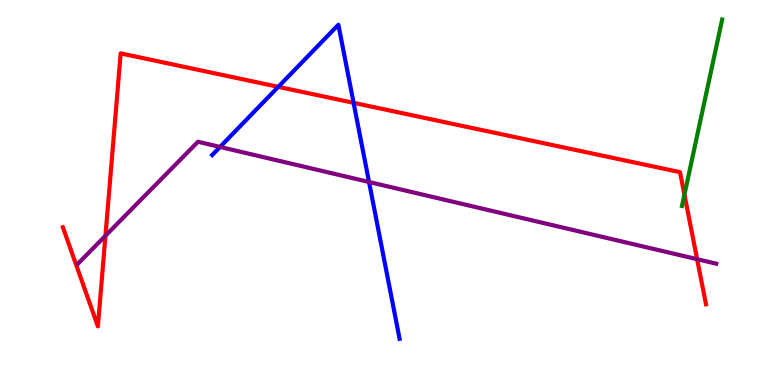[{'lines': ['blue', 'red'], 'intersections': [{'x': 3.59, 'y': 7.74}, {'x': 4.56, 'y': 7.33}]}, {'lines': ['green', 'red'], 'intersections': [{'x': 8.83, 'y': 4.94}]}, {'lines': ['purple', 'red'], 'intersections': [{'x': 1.36, 'y': 3.88}, {'x': 9.0, 'y': 3.27}]}, {'lines': ['blue', 'green'], 'intersections': []}, {'lines': ['blue', 'purple'], 'intersections': [{'x': 2.84, 'y': 6.18}, {'x': 4.76, 'y': 5.27}]}, {'lines': ['green', 'purple'], 'intersections': []}]